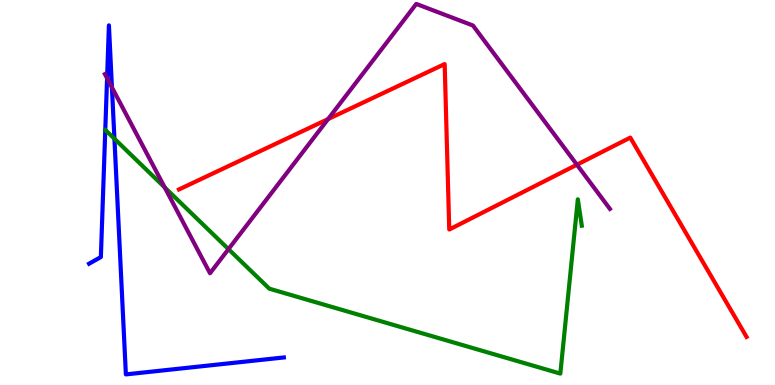[{'lines': ['blue', 'red'], 'intersections': []}, {'lines': ['green', 'red'], 'intersections': []}, {'lines': ['purple', 'red'], 'intersections': [{'x': 4.23, 'y': 6.91}, {'x': 7.44, 'y': 5.72}]}, {'lines': ['blue', 'green'], 'intersections': [{'x': 1.48, 'y': 6.4}]}, {'lines': ['blue', 'purple'], 'intersections': [{'x': 1.38, 'y': 7.97}, {'x': 1.44, 'y': 7.73}]}, {'lines': ['green', 'purple'], 'intersections': [{'x': 2.13, 'y': 5.13}, {'x': 2.95, 'y': 3.53}]}]